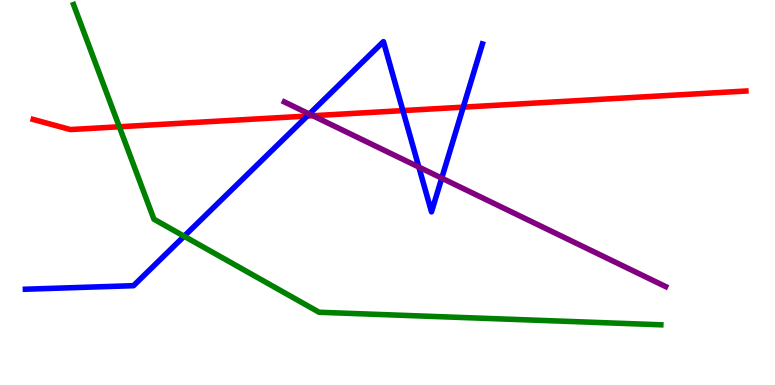[{'lines': ['blue', 'red'], 'intersections': [{'x': 3.96, 'y': 6.99}, {'x': 5.2, 'y': 7.13}, {'x': 5.98, 'y': 7.22}]}, {'lines': ['green', 'red'], 'intersections': [{'x': 1.54, 'y': 6.71}]}, {'lines': ['purple', 'red'], 'intersections': [{'x': 4.04, 'y': 6.99}]}, {'lines': ['blue', 'green'], 'intersections': [{'x': 2.38, 'y': 3.86}]}, {'lines': ['blue', 'purple'], 'intersections': [{'x': 3.99, 'y': 7.04}, {'x': 5.4, 'y': 5.66}, {'x': 5.7, 'y': 5.37}]}, {'lines': ['green', 'purple'], 'intersections': []}]